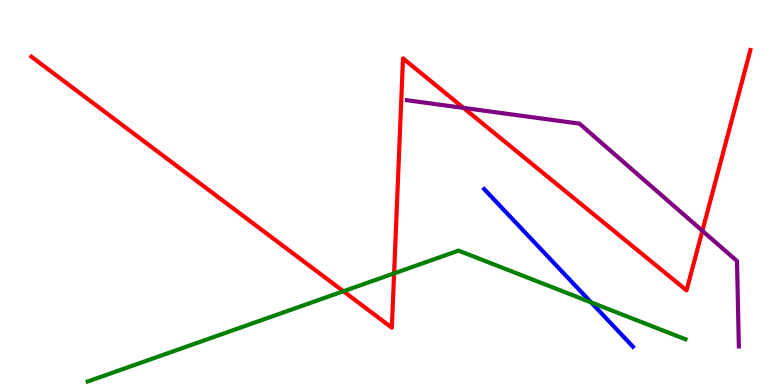[{'lines': ['blue', 'red'], 'intersections': []}, {'lines': ['green', 'red'], 'intersections': [{'x': 4.43, 'y': 2.43}, {'x': 5.09, 'y': 2.9}]}, {'lines': ['purple', 'red'], 'intersections': [{'x': 5.98, 'y': 7.2}, {'x': 9.06, 'y': 4.0}]}, {'lines': ['blue', 'green'], 'intersections': [{'x': 7.63, 'y': 2.14}]}, {'lines': ['blue', 'purple'], 'intersections': []}, {'lines': ['green', 'purple'], 'intersections': []}]